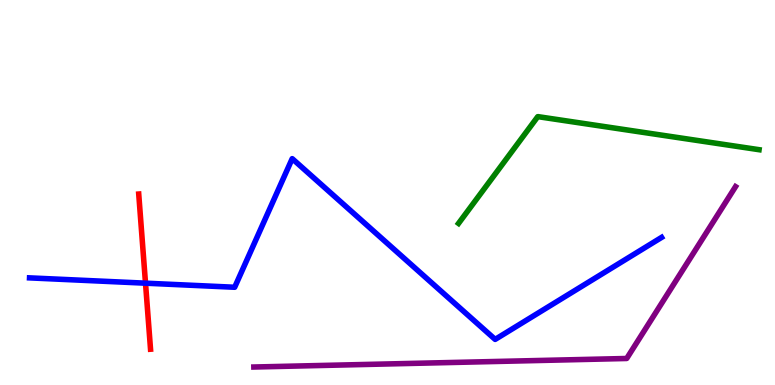[{'lines': ['blue', 'red'], 'intersections': [{'x': 1.88, 'y': 2.64}]}, {'lines': ['green', 'red'], 'intersections': []}, {'lines': ['purple', 'red'], 'intersections': []}, {'lines': ['blue', 'green'], 'intersections': []}, {'lines': ['blue', 'purple'], 'intersections': []}, {'lines': ['green', 'purple'], 'intersections': []}]